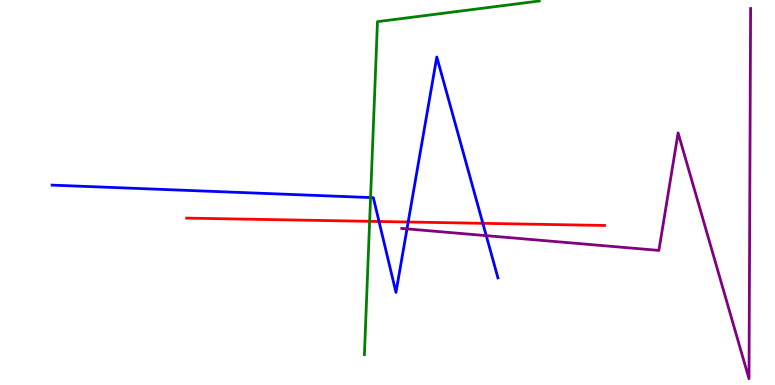[{'lines': ['blue', 'red'], 'intersections': [{'x': 4.89, 'y': 4.25}, {'x': 5.27, 'y': 4.23}, {'x': 6.23, 'y': 4.2}]}, {'lines': ['green', 'red'], 'intersections': [{'x': 4.77, 'y': 4.25}]}, {'lines': ['purple', 'red'], 'intersections': []}, {'lines': ['blue', 'green'], 'intersections': [{'x': 4.78, 'y': 4.87}]}, {'lines': ['blue', 'purple'], 'intersections': [{'x': 5.25, 'y': 4.06}, {'x': 6.27, 'y': 3.88}]}, {'lines': ['green', 'purple'], 'intersections': []}]